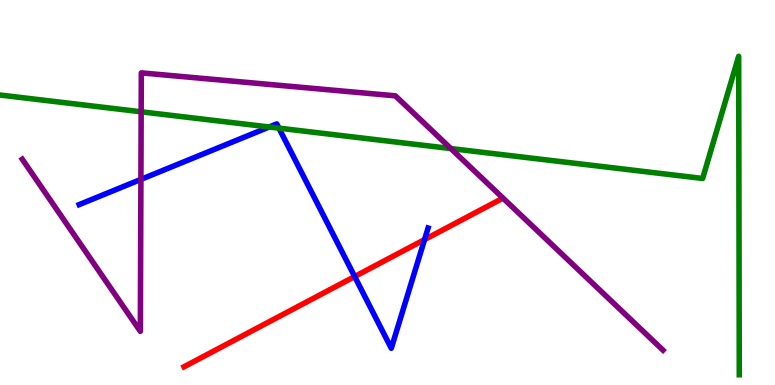[{'lines': ['blue', 'red'], 'intersections': [{'x': 4.58, 'y': 2.82}, {'x': 5.48, 'y': 3.78}]}, {'lines': ['green', 'red'], 'intersections': []}, {'lines': ['purple', 'red'], 'intersections': []}, {'lines': ['blue', 'green'], 'intersections': [{'x': 3.47, 'y': 6.7}, {'x': 3.6, 'y': 6.67}]}, {'lines': ['blue', 'purple'], 'intersections': [{'x': 1.82, 'y': 5.34}]}, {'lines': ['green', 'purple'], 'intersections': [{'x': 1.82, 'y': 7.1}, {'x': 5.82, 'y': 6.14}]}]